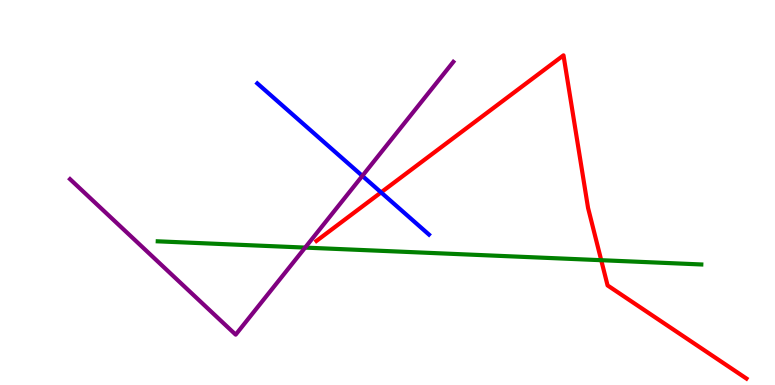[{'lines': ['blue', 'red'], 'intersections': [{'x': 4.92, 'y': 5.0}]}, {'lines': ['green', 'red'], 'intersections': [{'x': 7.76, 'y': 3.24}]}, {'lines': ['purple', 'red'], 'intersections': []}, {'lines': ['blue', 'green'], 'intersections': []}, {'lines': ['blue', 'purple'], 'intersections': [{'x': 4.68, 'y': 5.43}]}, {'lines': ['green', 'purple'], 'intersections': [{'x': 3.94, 'y': 3.57}]}]